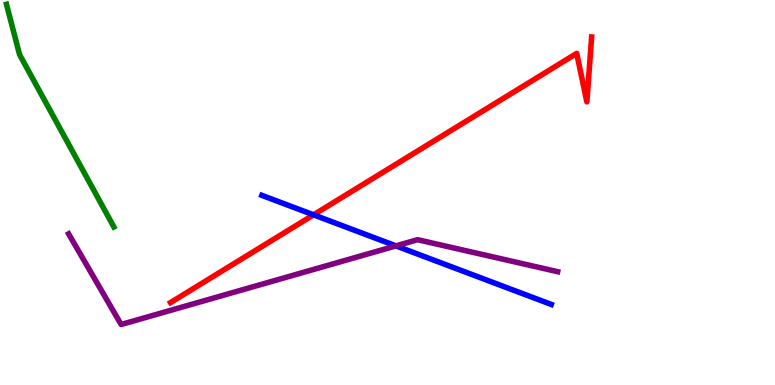[{'lines': ['blue', 'red'], 'intersections': [{'x': 4.05, 'y': 4.42}]}, {'lines': ['green', 'red'], 'intersections': []}, {'lines': ['purple', 'red'], 'intersections': []}, {'lines': ['blue', 'green'], 'intersections': []}, {'lines': ['blue', 'purple'], 'intersections': [{'x': 5.11, 'y': 3.61}]}, {'lines': ['green', 'purple'], 'intersections': []}]